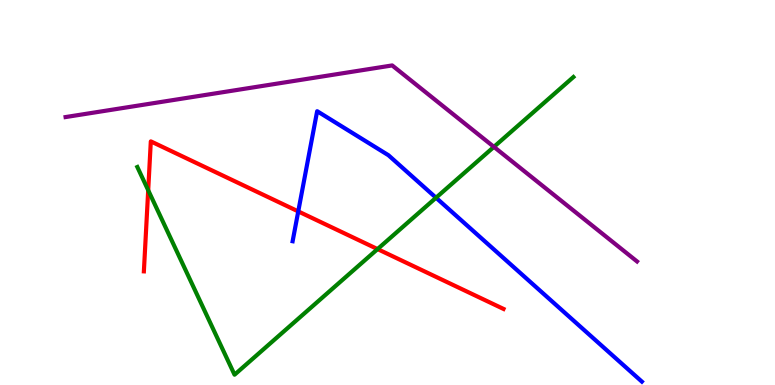[{'lines': ['blue', 'red'], 'intersections': [{'x': 3.85, 'y': 4.51}]}, {'lines': ['green', 'red'], 'intersections': [{'x': 1.91, 'y': 5.06}, {'x': 4.87, 'y': 3.53}]}, {'lines': ['purple', 'red'], 'intersections': []}, {'lines': ['blue', 'green'], 'intersections': [{'x': 5.63, 'y': 4.86}]}, {'lines': ['blue', 'purple'], 'intersections': []}, {'lines': ['green', 'purple'], 'intersections': [{'x': 6.37, 'y': 6.19}]}]